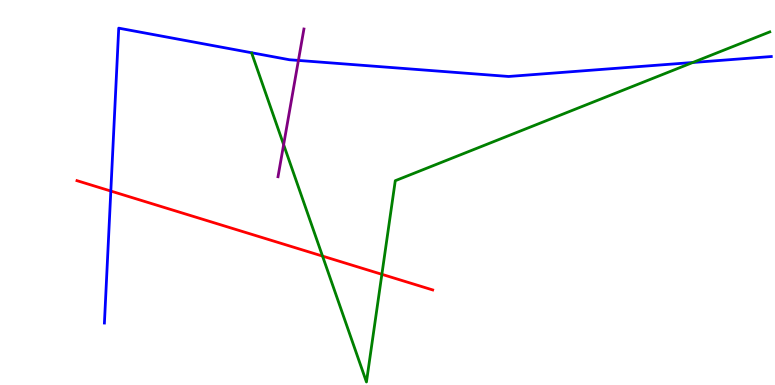[{'lines': ['blue', 'red'], 'intersections': [{'x': 1.43, 'y': 5.04}]}, {'lines': ['green', 'red'], 'intersections': [{'x': 4.16, 'y': 3.35}, {'x': 4.93, 'y': 2.87}]}, {'lines': ['purple', 'red'], 'intersections': []}, {'lines': ['blue', 'green'], 'intersections': [{'x': 8.94, 'y': 8.38}]}, {'lines': ['blue', 'purple'], 'intersections': [{'x': 3.85, 'y': 8.43}]}, {'lines': ['green', 'purple'], 'intersections': [{'x': 3.66, 'y': 6.24}]}]